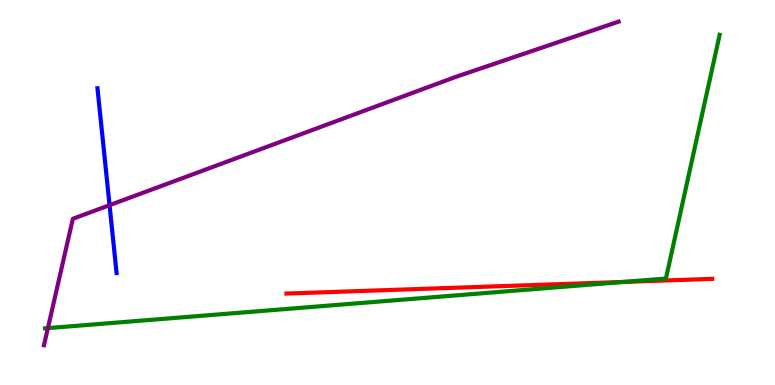[{'lines': ['blue', 'red'], 'intersections': []}, {'lines': ['green', 'red'], 'intersections': [{'x': 8.05, 'y': 2.68}]}, {'lines': ['purple', 'red'], 'intersections': []}, {'lines': ['blue', 'green'], 'intersections': []}, {'lines': ['blue', 'purple'], 'intersections': [{'x': 1.41, 'y': 4.67}]}, {'lines': ['green', 'purple'], 'intersections': [{'x': 0.618, 'y': 1.48}]}]